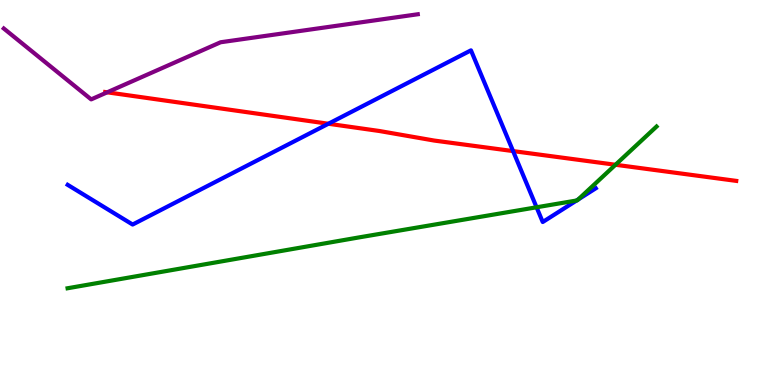[{'lines': ['blue', 'red'], 'intersections': [{'x': 4.24, 'y': 6.79}, {'x': 6.62, 'y': 6.08}]}, {'lines': ['green', 'red'], 'intersections': [{'x': 7.94, 'y': 5.72}]}, {'lines': ['purple', 'red'], 'intersections': [{'x': 1.38, 'y': 7.6}]}, {'lines': ['blue', 'green'], 'intersections': [{'x': 6.92, 'y': 4.62}, {'x': 7.44, 'y': 4.79}, {'x': 7.46, 'y': 4.82}]}, {'lines': ['blue', 'purple'], 'intersections': []}, {'lines': ['green', 'purple'], 'intersections': []}]